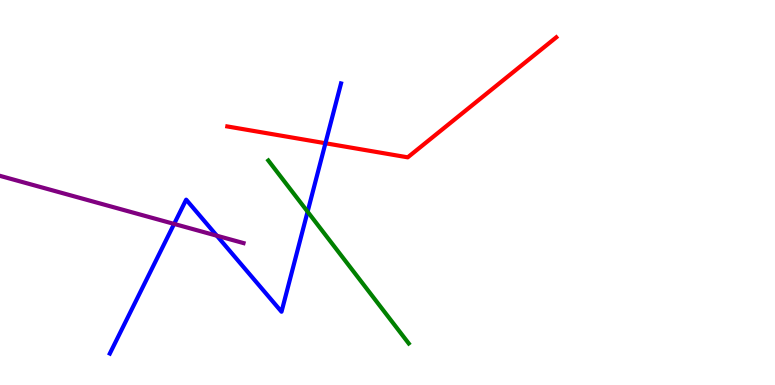[{'lines': ['blue', 'red'], 'intersections': [{'x': 4.2, 'y': 6.28}]}, {'lines': ['green', 'red'], 'intersections': []}, {'lines': ['purple', 'red'], 'intersections': []}, {'lines': ['blue', 'green'], 'intersections': [{'x': 3.97, 'y': 4.5}]}, {'lines': ['blue', 'purple'], 'intersections': [{'x': 2.25, 'y': 4.18}, {'x': 2.8, 'y': 3.88}]}, {'lines': ['green', 'purple'], 'intersections': []}]